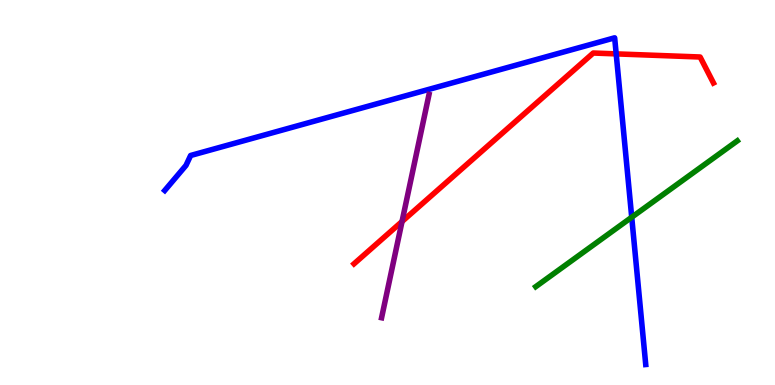[{'lines': ['blue', 'red'], 'intersections': [{'x': 7.95, 'y': 8.6}]}, {'lines': ['green', 'red'], 'intersections': []}, {'lines': ['purple', 'red'], 'intersections': [{'x': 5.19, 'y': 4.25}]}, {'lines': ['blue', 'green'], 'intersections': [{'x': 8.15, 'y': 4.36}]}, {'lines': ['blue', 'purple'], 'intersections': []}, {'lines': ['green', 'purple'], 'intersections': []}]